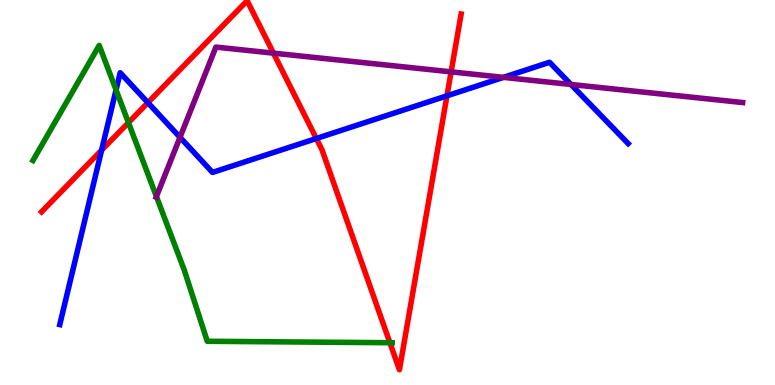[{'lines': ['blue', 'red'], 'intersections': [{'x': 1.31, 'y': 6.1}, {'x': 1.91, 'y': 7.33}, {'x': 4.08, 'y': 6.4}, {'x': 5.77, 'y': 7.51}]}, {'lines': ['green', 'red'], 'intersections': [{'x': 1.66, 'y': 6.82}, {'x': 5.03, 'y': 1.1}]}, {'lines': ['purple', 'red'], 'intersections': [{'x': 3.53, 'y': 8.62}, {'x': 5.82, 'y': 8.13}]}, {'lines': ['blue', 'green'], 'intersections': [{'x': 1.5, 'y': 7.66}]}, {'lines': ['blue', 'purple'], 'intersections': [{'x': 2.32, 'y': 6.43}, {'x': 6.5, 'y': 7.99}, {'x': 7.37, 'y': 7.81}]}, {'lines': ['green', 'purple'], 'intersections': [{'x': 2.02, 'y': 4.89}]}]